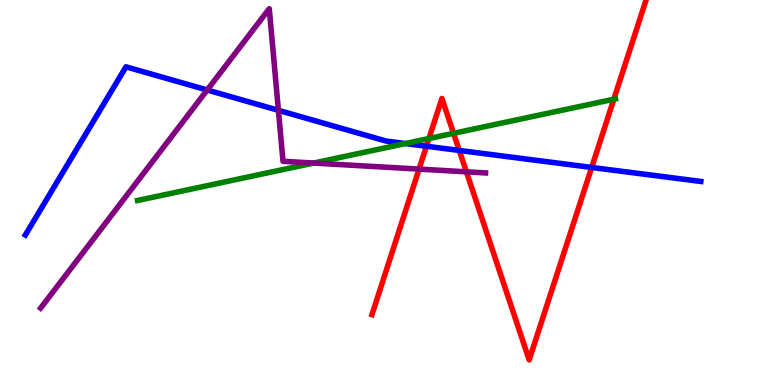[{'lines': ['blue', 'red'], 'intersections': [{'x': 5.5, 'y': 6.2}, {'x': 5.93, 'y': 6.09}, {'x': 7.63, 'y': 5.65}]}, {'lines': ['green', 'red'], 'intersections': [{'x': 5.53, 'y': 6.4}, {'x': 5.85, 'y': 6.54}, {'x': 7.92, 'y': 7.42}]}, {'lines': ['purple', 'red'], 'intersections': [{'x': 5.41, 'y': 5.61}, {'x': 6.02, 'y': 5.54}]}, {'lines': ['blue', 'green'], 'intersections': [{'x': 5.23, 'y': 6.27}]}, {'lines': ['blue', 'purple'], 'intersections': [{'x': 2.67, 'y': 7.66}, {'x': 3.59, 'y': 7.13}]}, {'lines': ['green', 'purple'], 'intersections': [{'x': 4.05, 'y': 5.76}]}]